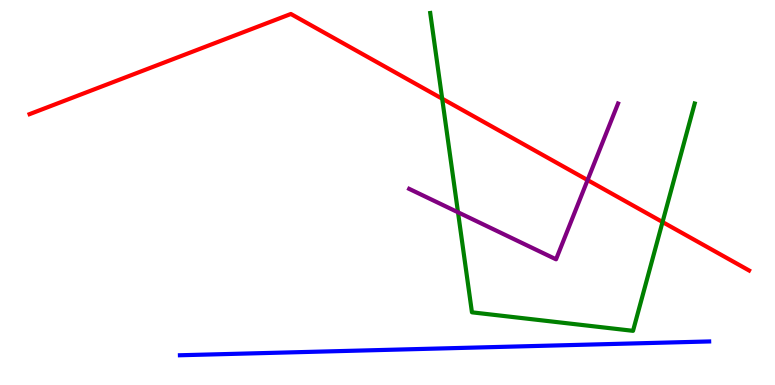[{'lines': ['blue', 'red'], 'intersections': []}, {'lines': ['green', 'red'], 'intersections': [{'x': 5.71, 'y': 7.44}, {'x': 8.55, 'y': 4.23}]}, {'lines': ['purple', 'red'], 'intersections': [{'x': 7.58, 'y': 5.32}]}, {'lines': ['blue', 'green'], 'intersections': []}, {'lines': ['blue', 'purple'], 'intersections': []}, {'lines': ['green', 'purple'], 'intersections': [{'x': 5.91, 'y': 4.49}]}]